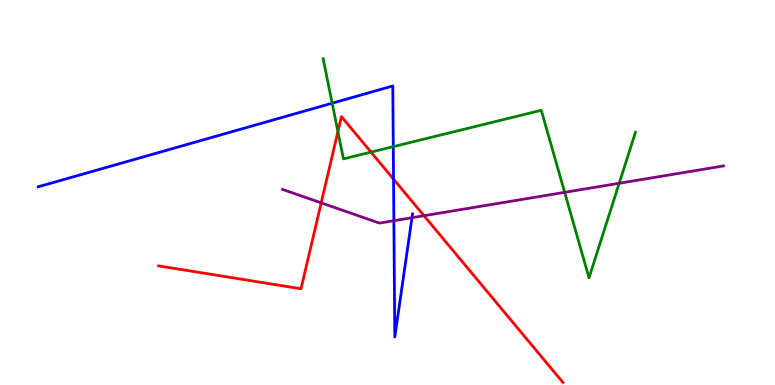[{'lines': ['blue', 'red'], 'intersections': [{'x': 5.08, 'y': 5.35}]}, {'lines': ['green', 'red'], 'intersections': [{'x': 4.36, 'y': 6.58}, {'x': 4.79, 'y': 6.05}]}, {'lines': ['purple', 'red'], 'intersections': [{'x': 4.14, 'y': 4.73}, {'x': 5.47, 'y': 4.4}]}, {'lines': ['blue', 'green'], 'intersections': [{'x': 4.29, 'y': 7.32}, {'x': 5.07, 'y': 6.19}]}, {'lines': ['blue', 'purple'], 'intersections': [{'x': 5.08, 'y': 4.27}, {'x': 5.32, 'y': 4.35}]}, {'lines': ['green', 'purple'], 'intersections': [{'x': 7.29, 'y': 5.0}, {'x': 7.99, 'y': 5.24}]}]